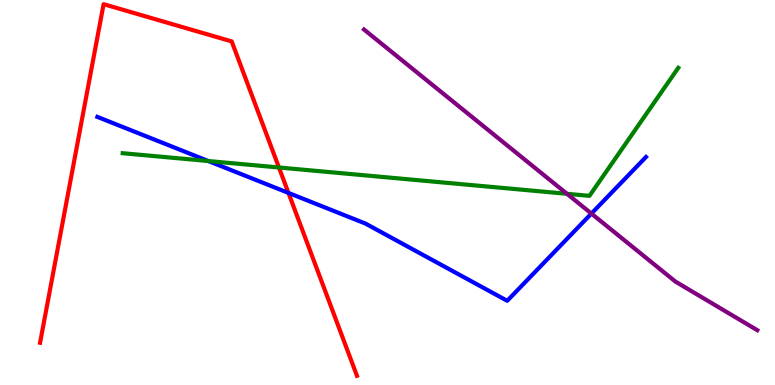[{'lines': ['blue', 'red'], 'intersections': [{'x': 3.72, 'y': 4.99}]}, {'lines': ['green', 'red'], 'intersections': [{'x': 3.6, 'y': 5.65}]}, {'lines': ['purple', 'red'], 'intersections': []}, {'lines': ['blue', 'green'], 'intersections': [{'x': 2.69, 'y': 5.82}]}, {'lines': ['blue', 'purple'], 'intersections': [{'x': 7.63, 'y': 4.45}]}, {'lines': ['green', 'purple'], 'intersections': [{'x': 7.32, 'y': 4.97}]}]